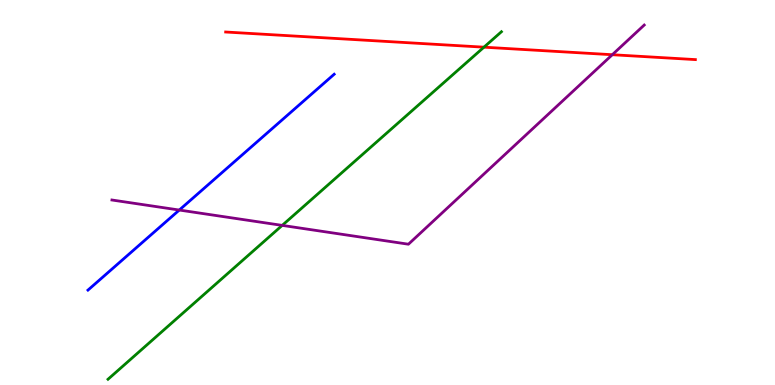[{'lines': ['blue', 'red'], 'intersections': []}, {'lines': ['green', 'red'], 'intersections': [{'x': 6.24, 'y': 8.77}]}, {'lines': ['purple', 'red'], 'intersections': [{'x': 7.9, 'y': 8.58}]}, {'lines': ['blue', 'green'], 'intersections': []}, {'lines': ['blue', 'purple'], 'intersections': [{'x': 2.31, 'y': 4.54}]}, {'lines': ['green', 'purple'], 'intersections': [{'x': 3.64, 'y': 4.15}]}]